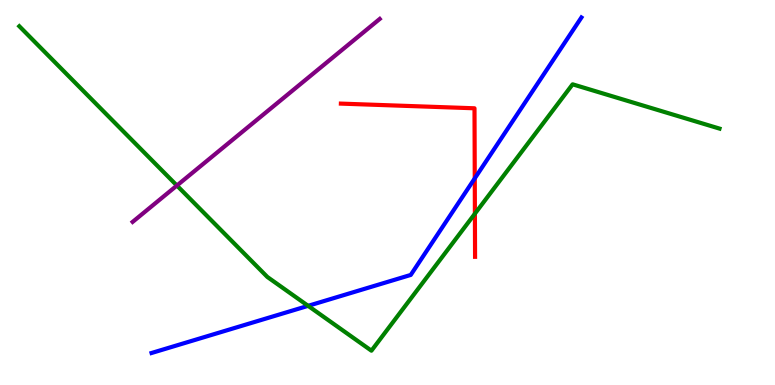[{'lines': ['blue', 'red'], 'intersections': [{'x': 6.13, 'y': 5.37}]}, {'lines': ['green', 'red'], 'intersections': [{'x': 6.13, 'y': 4.45}]}, {'lines': ['purple', 'red'], 'intersections': []}, {'lines': ['blue', 'green'], 'intersections': [{'x': 3.98, 'y': 2.06}]}, {'lines': ['blue', 'purple'], 'intersections': []}, {'lines': ['green', 'purple'], 'intersections': [{'x': 2.28, 'y': 5.18}]}]